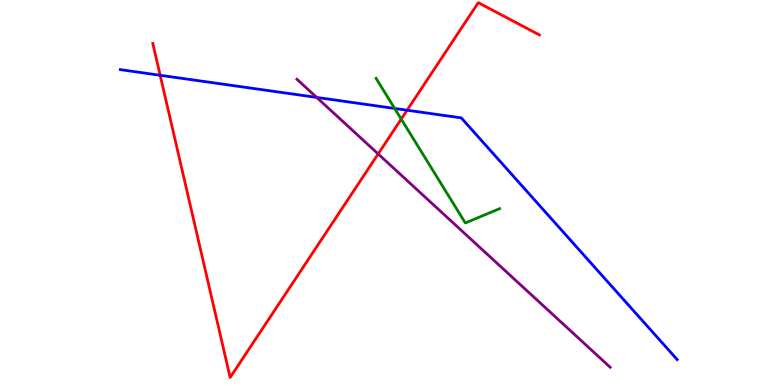[{'lines': ['blue', 'red'], 'intersections': [{'x': 2.07, 'y': 8.04}, {'x': 5.25, 'y': 7.14}]}, {'lines': ['green', 'red'], 'intersections': [{'x': 5.18, 'y': 6.91}]}, {'lines': ['purple', 'red'], 'intersections': [{'x': 4.88, 'y': 6.0}]}, {'lines': ['blue', 'green'], 'intersections': [{'x': 5.09, 'y': 7.18}]}, {'lines': ['blue', 'purple'], 'intersections': [{'x': 4.09, 'y': 7.47}]}, {'lines': ['green', 'purple'], 'intersections': []}]